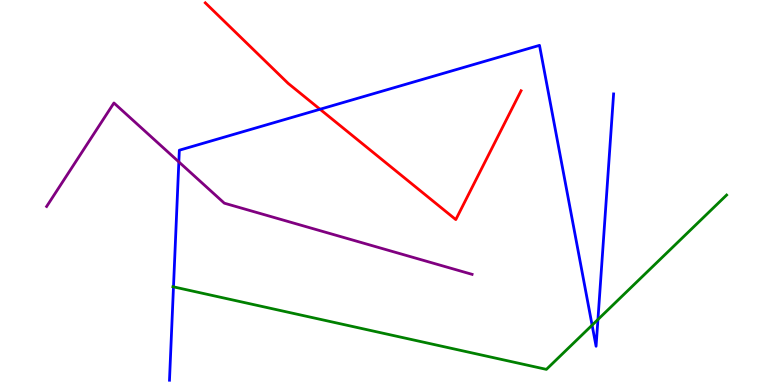[{'lines': ['blue', 'red'], 'intersections': [{'x': 4.13, 'y': 7.16}]}, {'lines': ['green', 'red'], 'intersections': []}, {'lines': ['purple', 'red'], 'intersections': []}, {'lines': ['blue', 'green'], 'intersections': [{'x': 2.24, 'y': 2.55}, {'x': 7.64, 'y': 1.55}, {'x': 7.72, 'y': 1.7}]}, {'lines': ['blue', 'purple'], 'intersections': [{'x': 2.31, 'y': 5.79}]}, {'lines': ['green', 'purple'], 'intersections': []}]